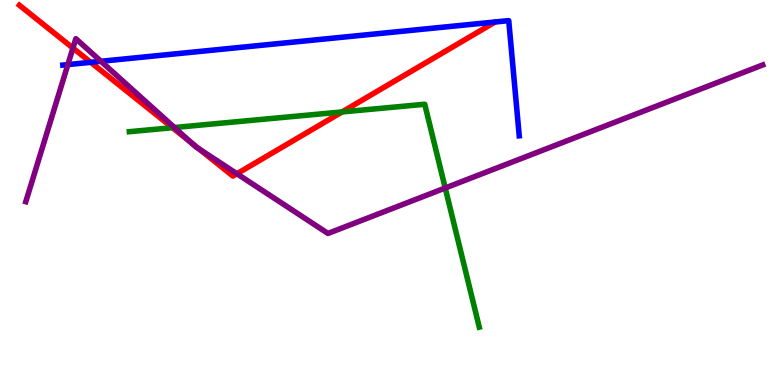[{'lines': ['blue', 'red'], 'intersections': [{'x': 1.17, 'y': 8.38}]}, {'lines': ['green', 'red'], 'intersections': [{'x': 2.23, 'y': 6.68}, {'x': 4.41, 'y': 7.09}]}, {'lines': ['purple', 'red'], 'intersections': [{'x': 0.941, 'y': 8.75}, {'x': 2.47, 'y': 6.28}, {'x': 2.57, 'y': 6.14}, {'x': 3.06, 'y': 5.49}]}, {'lines': ['blue', 'green'], 'intersections': []}, {'lines': ['blue', 'purple'], 'intersections': [{'x': 0.876, 'y': 8.32}, {'x': 1.3, 'y': 8.41}]}, {'lines': ['green', 'purple'], 'intersections': [{'x': 2.25, 'y': 6.69}, {'x': 5.74, 'y': 5.12}]}]